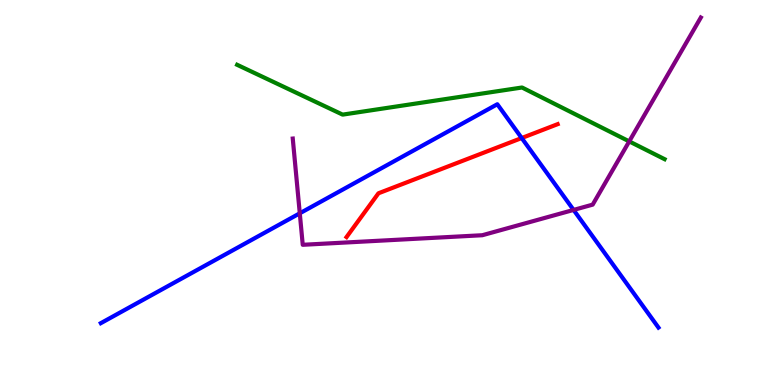[{'lines': ['blue', 'red'], 'intersections': [{'x': 6.73, 'y': 6.41}]}, {'lines': ['green', 'red'], 'intersections': []}, {'lines': ['purple', 'red'], 'intersections': []}, {'lines': ['blue', 'green'], 'intersections': []}, {'lines': ['blue', 'purple'], 'intersections': [{'x': 3.87, 'y': 4.46}, {'x': 7.4, 'y': 4.55}]}, {'lines': ['green', 'purple'], 'intersections': [{'x': 8.12, 'y': 6.33}]}]